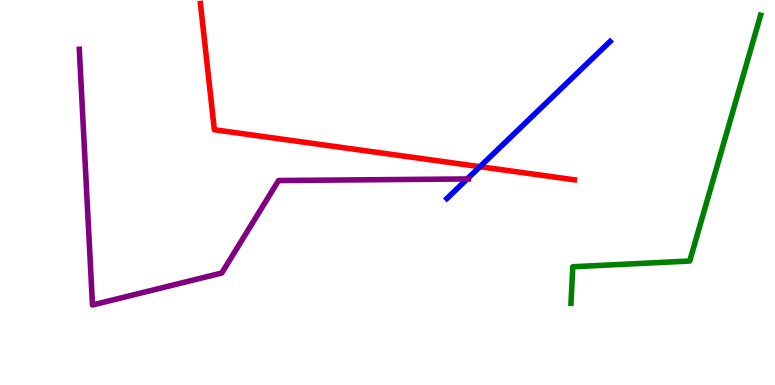[{'lines': ['blue', 'red'], 'intersections': [{'x': 6.19, 'y': 5.67}]}, {'lines': ['green', 'red'], 'intersections': []}, {'lines': ['purple', 'red'], 'intersections': []}, {'lines': ['blue', 'green'], 'intersections': []}, {'lines': ['blue', 'purple'], 'intersections': [{'x': 6.03, 'y': 5.35}]}, {'lines': ['green', 'purple'], 'intersections': []}]